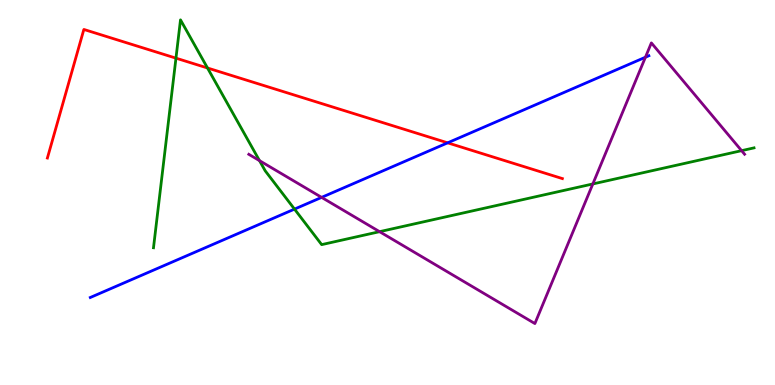[{'lines': ['blue', 'red'], 'intersections': [{'x': 5.78, 'y': 6.29}]}, {'lines': ['green', 'red'], 'intersections': [{'x': 2.27, 'y': 8.49}, {'x': 2.68, 'y': 8.23}]}, {'lines': ['purple', 'red'], 'intersections': []}, {'lines': ['blue', 'green'], 'intersections': [{'x': 3.8, 'y': 4.57}]}, {'lines': ['blue', 'purple'], 'intersections': [{'x': 4.15, 'y': 4.87}, {'x': 8.33, 'y': 8.51}]}, {'lines': ['green', 'purple'], 'intersections': [{'x': 3.35, 'y': 5.83}, {'x': 4.9, 'y': 3.98}, {'x': 7.65, 'y': 5.22}, {'x': 9.57, 'y': 6.09}]}]